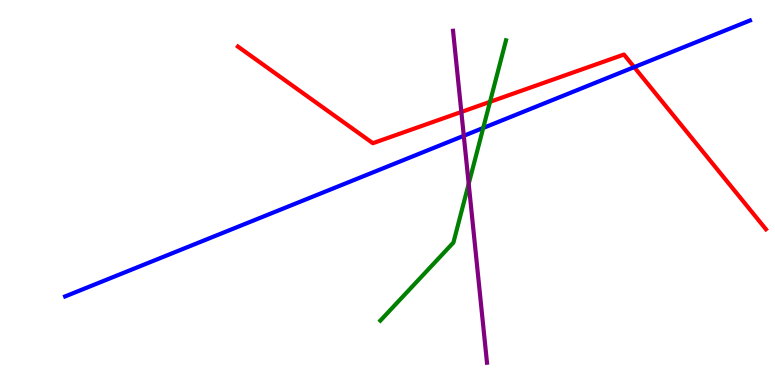[{'lines': ['blue', 'red'], 'intersections': [{'x': 8.18, 'y': 8.26}]}, {'lines': ['green', 'red'], 'intersections': [{'x': 6.32, 'y': 7.35}]}, {'lines': ['purple', 'red'], 'intersections': [{'x': 5.95, 'y': 7.09}]}, {'lines': ['blue', 'green'], 'intersections': [{'x': 6.24, 'y': 6.68}]}, {'lines': ['blue', 'purple'], 'intersections': [{'x': 5.98, 'y': 6.47}]}, {'lines': ['green', 'purple'], 'intersections': [{'x': 6.05, 'y': 5.23}]}]